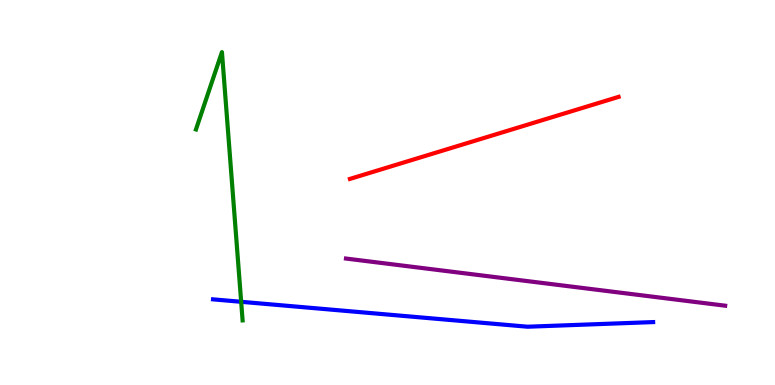[{'lines': ['blue', 'red'], 'intersections': []}, {'lines': ['green', 'red'], 'intersections': []}, {'lines': ['purple', 'red'], 'intersections': []}, {'lines': ['blue', 'green'], 'intersections': [{'x': 3.11, 'y': 2.16}]}, {'lines': ['blue', 'purple'], 'intersections': []}, {'lines': ['green', 'purple'], 'intersections': []}]